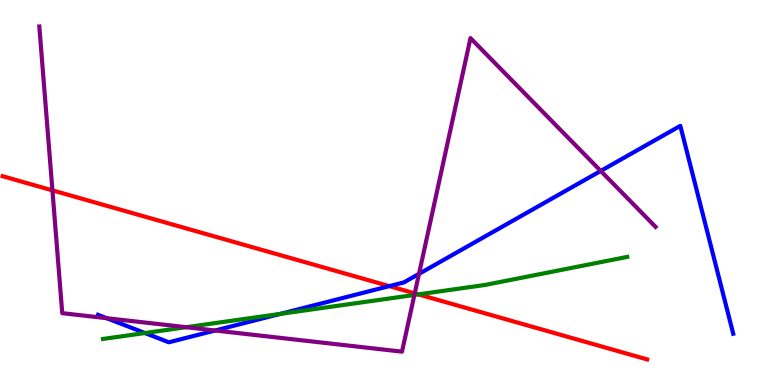[{'lines': ['blue', 'red'], 'intersections': [{'x': 5.02, 'y': 2.57}]}, {'lines': ['green', 'red'], 'intersections': [{'x': 5.4, 'y': 2.35}]}, {'lines': ['purple', 'red'], 'intersections': [{'x': 0.676, 'y': 5.06}, {'x': 5.35, 'y': 2.38}]}, {'lines': ['blue', 'green'], 'intersections': [{'x': 1.87, 'y': 1.35}, {'x': 3.62, 'y': 1.85}]}, {'lines': ['blue', 'purple'], 'intersections': [{'x': 1.38, 'y': 1.73}, {'x': 2.78, 'y': 1.42}, {'x': 5.41, 'y': 2.89}, {'x': 7.75, 'y': 5.56}]}, {'lines': ['green', 'purple'], 'intersections': [{'x': 2.4, 'y': 1.5}, {'x': 5.35, 'y': 2.34}]}]